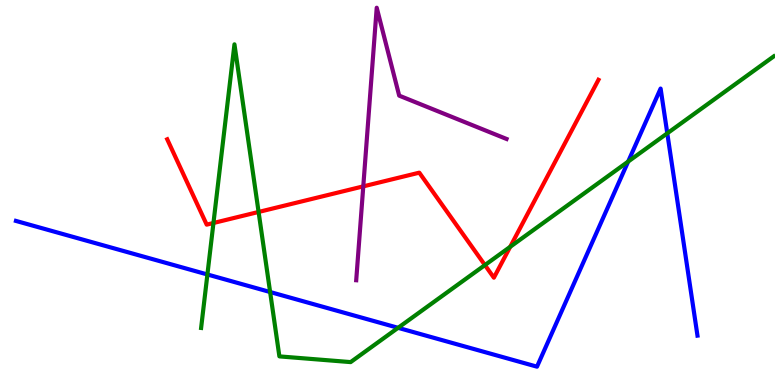[{'lines': ['blue', 'red'], 'intersections': []}, {'lines': ['green', 'red'], 'intersections': [{'x': 2.75, 'y': 4.21}, {'x': 3.34, 'y': 4.49}, {'x': 6.26, 'y': 3.11}, {'x': 6.58, 'y': 3.59}]}, {'lines': ['purple', 'red'], 'intersections': [{'x': 4.69, 'y': 5.16}]}, {'lines': ['blue', 'green'], 'intersections': [{'x': 2.68, 'y': 2.87}, {'x': 3.49, 'y': 2.42}, {'x': 5.14, 'y': 1.49}, {'x': 8.11, 'y': 5.8}, {'x': 8.61, 'y': 6.54}]}, {'lines': ['blue', 'purple'], 'intersections': []}, {'lines': ['green', 'purple'], 'intersections': []}]